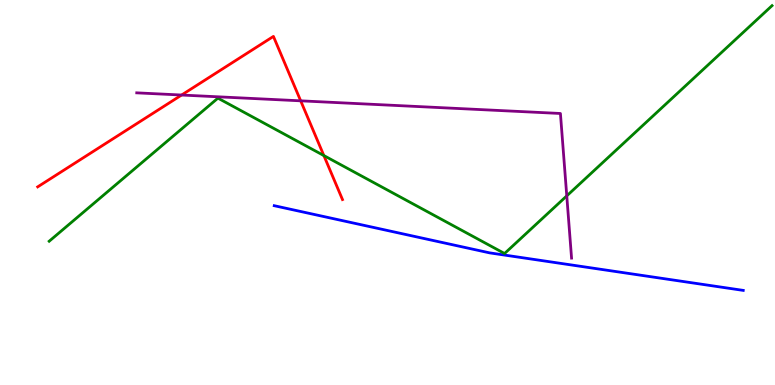[{'lines': ['blue', 'red'], 'intersections': []}, {'lines': ['green', 'red'], 'intersections': [{'x': 4.18, 'y': 5.96}]}, {'lines': ['purple', 'red'], 'intersections': [{'x': 2.34, 'y': 7.53}, {'x': 3.88, 'y': 7.38}]}, {'lines': ['blue', 'green'], 'intersections': []}, {'lines': ['blue', 'purple'], 'intersections': []}, {'lines': ['green', 'purple'], 'intersections': [{'x': 7.31, 'y': 4.91}]}]